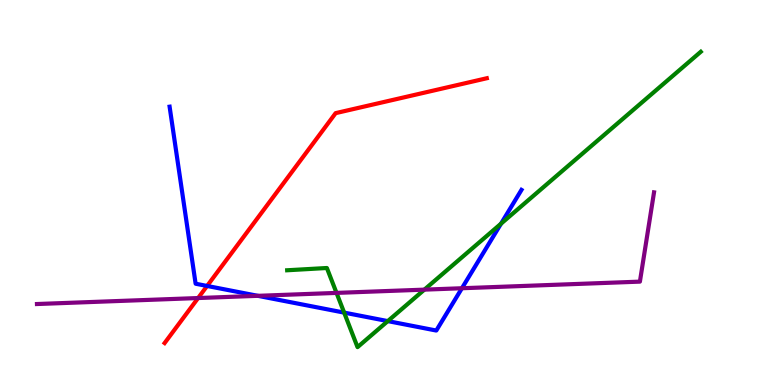[{'lines': ['blue', 'red'], 'intersections': [{'x': 2.67, 'y': 2.57}]}, {'lines': ['green', 'red'], 'intersections': []}, {'lines': ['purple', 'red'], 'intersections': [{'x': 2.56, 'y': 2.26}]}, {'lines': ['blue', 'green'], 'intersections': [{'x': 4.44, 'y': 1.88}, {'x': 5.0, 'y': 1.66}, {'x': 6.46, 'y': 4.19}]}, {'lines': ['blue', 'purple'], 'intersections': [{'x': 3.33, 'y': 2.32}, {'x': 5.96, 'y': 2.51}]}, {'lines': ['green', 'purple'], 'intersections': [{'x': 4.34, 'y': 2.39}, {'x': 5.48, 'y': 2.48}]}]